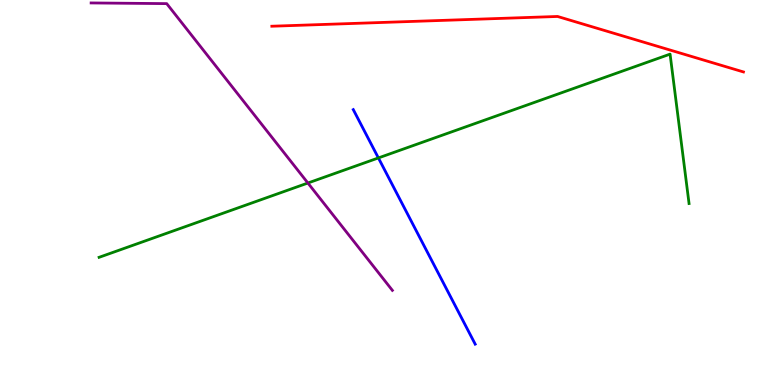[{'lines': ['blue', 'red'], 'intersections': []}, {'lines': ['green', 'red'], 'intersections': []}, {'lines': ['purple', 'red'], 'intersections': []}, {'lines': ['blue', 'green'], 'intersections': [{'x': 4.88, 'y': 5.9}]}, {'lines': ['blue', 'purple'], 'intersections': []}, {'lines': ['green', 'purple'], 'intersections': [{'x': 3.97, 'y': 5.25}]}]